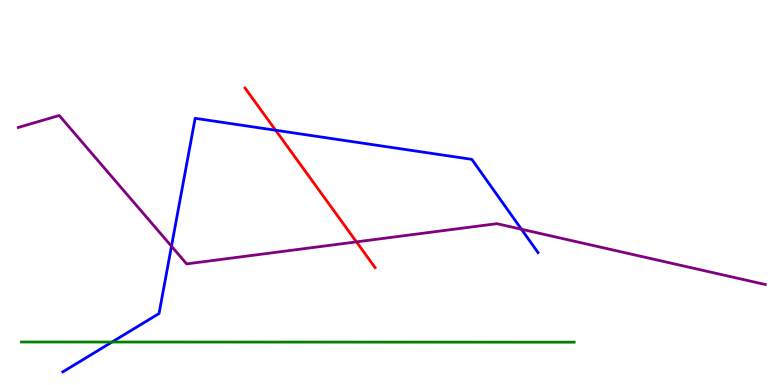[{'lines': ['blue', 'red'], 'intersections': [{'x': 3.56, 'y': 6.62}]}, {'lines': ['green', 'red'], 'intersections': []}, {'lines': ['purple', 'red'], 'intersections': [{'x': 4.6, 'y': 3.72}]}, {'lines': ['blue', 'green'], 'intersections': [{'x': 1.45, 'y': 1.12}]}, {'lines': ['blue', 'purple'], 'intersections': [{'x': 2.21, 'y': 3.6}, {'x': 6.73, 'y': 4.05}]}, {'lines': ['green', 'purple'], 'intersections': []}]